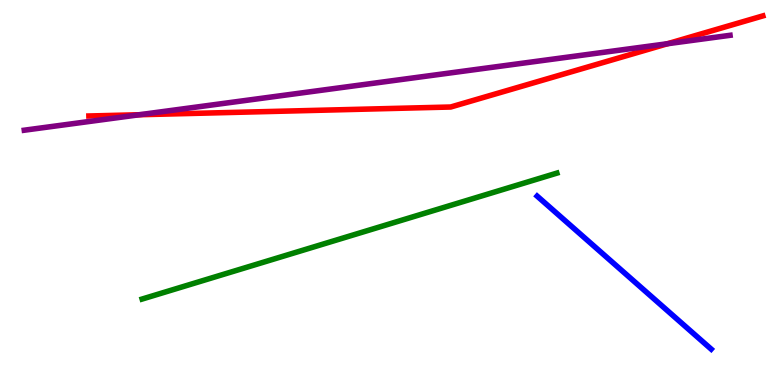[{'lines': ['blue', 'red'], 'intersections': []}, {'lines': ['green', 'red'], 'intersections': []}, {'lines': ['purple', 'red'], 'intersections': [{'x': 1.8, 'y': 7.02}, {'x': 8.61, 'y': 8.86}]}, {'lines': ['blue', 'green'], 'intersections': []}, {'lines': ['blue', 'purple'], 'intersections': []}, {'lines': ['green', 'purple'], 'intersections': []}]